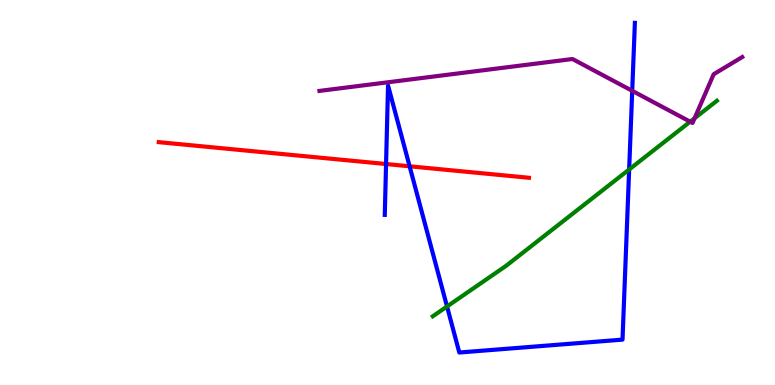[{'lines': ['blue', 'red'], 'intersections': [{'x': 4.98, 'y': 5.74}, {'x': 5.29, 'y': 5.68}]}, {'lines': ['green', 'red'], 'intersections': []}, {'lines': ['purple', 'red'], 'intersections': []}, {'lines': ['blue', 'green'], 'intersections': [{'x': 5.77, 'y': 2.04}, {'x': 8.12, 'y': 5.6}]}, {'lines': ['blue', 'purple'], 'intersections': [{'x': 8.16, 'y': 7.64}]}, {'lines': ['green', 'purple'], 'intersections': [{'x': 8.91, 'y': 6.84}, {'x': 8.96, 'y': 6.93}]}]